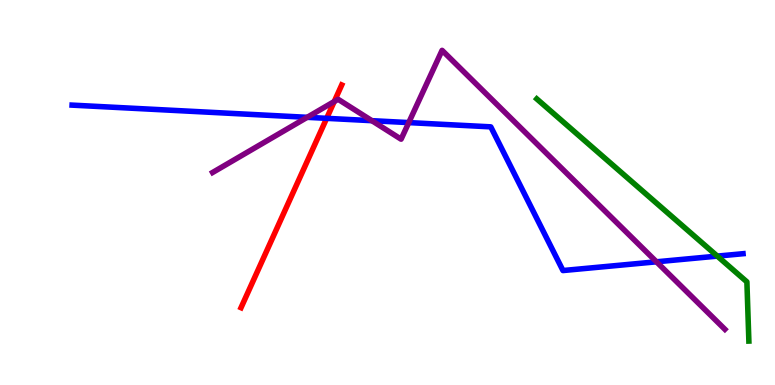[{'lines': ['blue', 'red'], 'intersections': [{'x': 4.21, 'y': 6.93}]}, {'lines': ['green', 'red'], 'intersections': []}, {'lines': ['purple', 'red'], 'intersections': [{'x': 4.31, 'y': 7.36}]}, {'lines': ['blue', 'green'], 'intersections': [{'x': 9.26, 'y': 3.35}]}, {'lines': ['blue', 'purple'], 'intersections': [{'x': 3.96, 'y': 6.95}, {'x': 4.8, 'y': 6.87}, {'x': 5.27, 'y': 6.82}, {'x': 8.47, 'y': 3.2}]}, {'lines': ['green', 'purple'], 'intersections': []}]